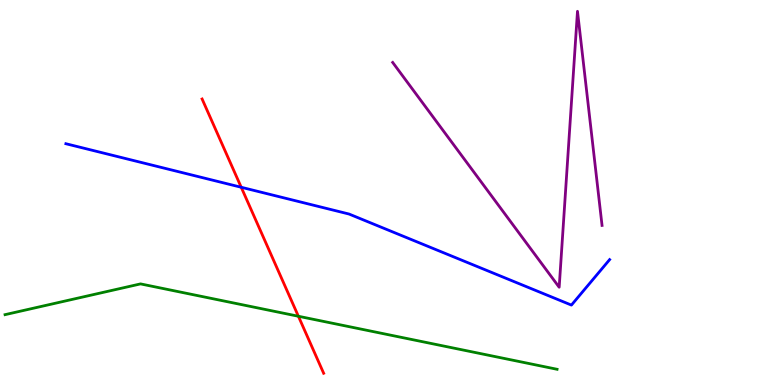[{'lines': ['blue', 'red'], 'intersections': [{'x': 3.11, 'y': 5.14}]}, {'lines': ['green', 'red'], 'intersections': [{'x': 3.85, 'y': 1.79}]}, {'lines': ['purple', 'red'], 'intersections': []}, {'lines': ['blue', 'green'], 'intersections': []}, {'lines': ['blue', 'purple'], 'intersections': []}, {'lines': ['green', 'purple'], 'intersections': []}]